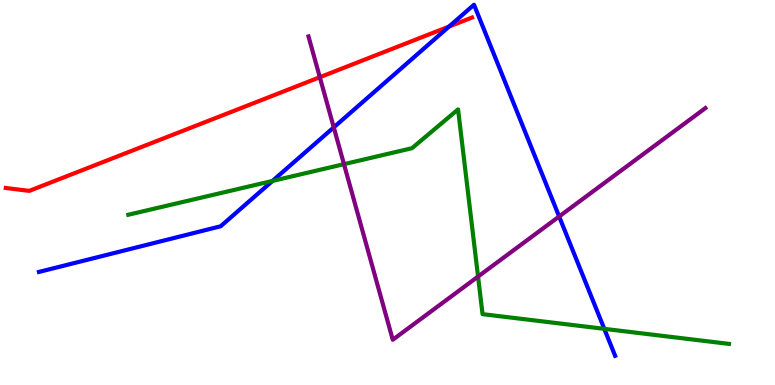[{'lines': ['blue', 'red'], 'intersections': [{'x': 5.79, 'y': 9.31}]}, {'lines': ['green', 'red'], 'intersections': []}, {'lines': ['purple', 'red'], 'intersections': [{'x': 4.13, 'y': 7.99}]}, {'lines': ['blue', 'green'], 'intersections': [{'x': 3.52, 'y': 5.3}, {'x': 7.8, 'y': 1.46}]}, {'lines': ['blue', 'purple'], 'intersections': [{'x': 4.31, 'y': 6.69}, {'x': 7.21, 'y': 4.38}]}, {'lines': ['green', 'purple'], 'intersections': [{'x': 4.44, 'y': 5.74}, {'x': 6.17, 'y': 2.82}]}]